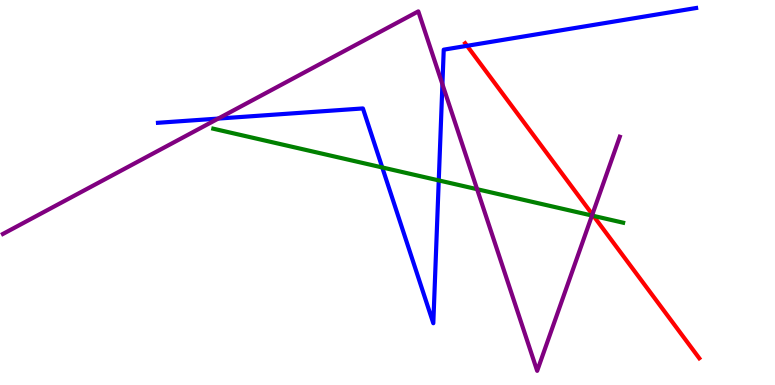[{'lines': ['blue', 'red'], 'intersections': [{'x': 6.03, 'y': 8.81}]}, {'lines': ['green', 'red'], 'intersections': [{'x': 7.66, 'y': 4.39}]}, {'lines': ['purple', 'red'], 'intersections': [{'x': 7.64, 'y': 4.43}]}, {'lines': ['blue', 'green'], 'intersections': [{'x': 4.93, 'y': 5.65}, {'x': 5.66, 'y': 5.31}]}, {'lines': ['blue', 'purple'], 'intersections': [{'x': 2.82, 'y': 6.92}, {'x': 5.71, 'y': 7.81}]}, {'lines': ['green', 'purple'], 'intersections': [{'x': 6.16, 'y': 5.09}, {'x': 7.64, 'y': 4.4}]}]